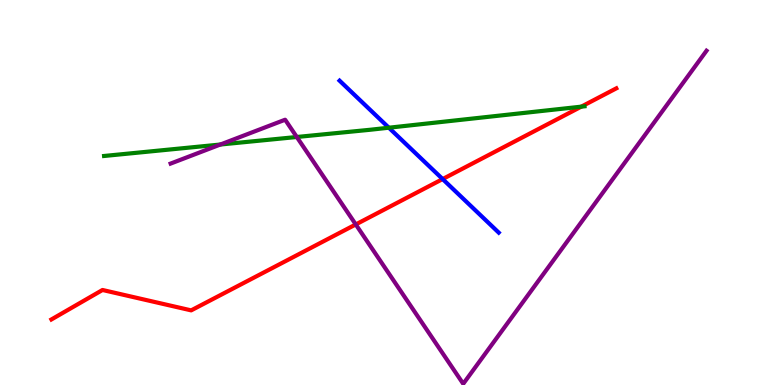[{'lines': ['blue', 'red'], 'intersections': [{'x': 5.71, 'y': 5.35}]}, {'lines': ['green', 'red'], 'intersections': [{'x': 7.5, 'y': 7.23}]}, {'lines': ['purple', 'red'], 'intersections': [{'x': 4.59, 'y': 4.17}]}, {'lines': ['blue', 'green'], 'intersections': [{'x': 5.02, 'y': 6.68}]}, {'lines': ['blue', 'purple'], 'intersections': []}, {'lines': ['green', 'purple'], 'intersections': [{'x': 2.84, 'y': 6.25}, {'x': 3.83, 'y': 6.44}]}]